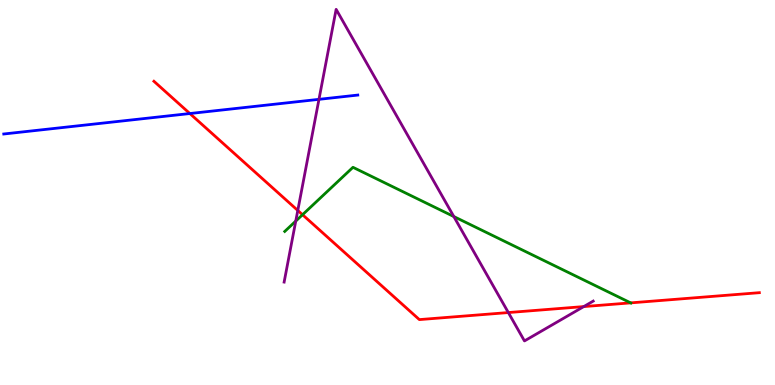[{'lines': ['blue', 'red'], 'intersections': [{'x': 2.45, 'y': 7.05}]}, {'lines': ['green', 'red'], 'intersections': [{'x': 3.9, 'y': 4.42}, {'x': 8.14, 'y': 2.13}]}, {'lines': ['purple', 'red'], 'intersections': [{'x': 3.84, 'y': 4.53}, {'x': 6.56, 'y': 1.88}, {'x': 7.53, 'y': 2.04}]}, {'lines': ['blue', 'green'], 'intersections': []}, {'lines': ['blue', 'purple'], 'intersections': [{'x': 4.12, 'y': 7.42}]}, {'lines': ['green', 'purple'], 'intersections': [{'x': 3.82, 'y': 4.26}, {'x': 5.86, 'y': 4.38}]}]